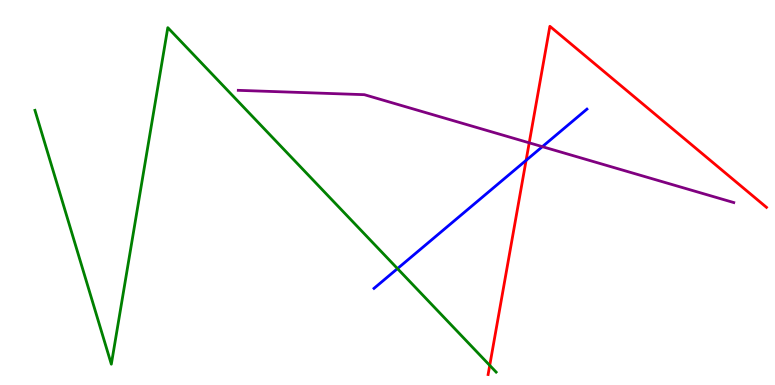[{'lines': ['blue', 'red'], 'intersections': [{'x': 6.79, 'y': 5.84}]}, {'lines': ['green', 'red'], 'intersections': [{'x': 6.32, 'y': 0.51}]}, {'lines': ['purple', 'red'], 'intersections': [{'x': 6.83, 'y': 6.29}]}, {'lines': ['blue', 'green'], 'intersections': [{'x': 5.13, 'y': 3.02}]}, {'lines': ['blue', 'purple'], 'intersections': [{'x': 7.0, 'y': 6.19}]}, {'lines': ['green', 'purple'], 'intersections': []}]